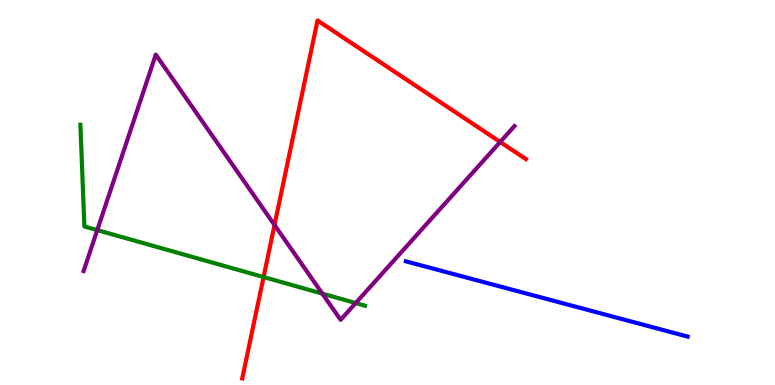[{'lines': ['blue', 'red'], 'intersections': []}, {'lines': ['green', 'red'], 'intersections': [{'x': 3.4, 'y': 2.8}]}, {'lines': ['purple', 'red'], 'intersections': [{'x': 3.54, 'y': 4.16}, {'x': 6.45, 'y': 6.31}]}, {'lines': ['blue', 'green'], 'intersections': []}, {'lines': ['blue', 'purple'], 'intersections': []}, {'lines': ['green', 'purple'], 'intersections': [{'x': 1.26, 'y': 4.02}, {'x': 4.16, 'y': 2.37}, {'x': 4.59, 'y': 2.13}]}]